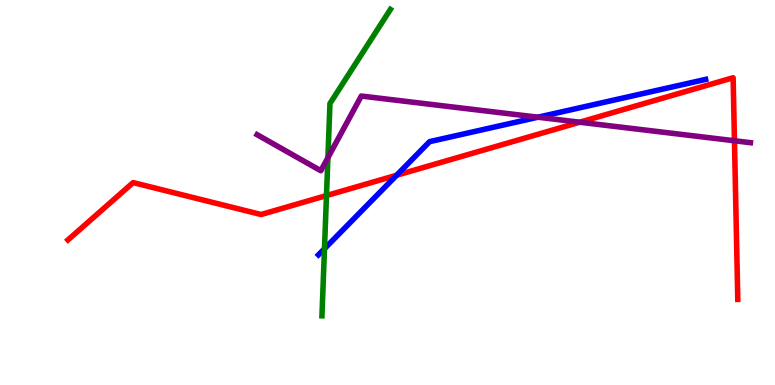[{'lines': ['blue', 'red'], 'intersections': [{'x': 5.12, 'y': 5.45}]}, {'lines': ['green', 'red'], 'intersections': [{'x': 4.21, 'y': 4.92}]}, {'lines': ['purple', 'red'], 'intersections': [{'x': 7.48, 'y': 6.83}, {'x': 9.48, 'y': 6.34}]}, {'lines': ['blue', 'green'], 'intersections': [{'x': 4.19, 'y': 3.54}]}, {'lines': ['blue', 'purple'], 'intersections': [{'x': 6.94, 'y': 6.96}]}, {'lines': ['green', 'purple'], 'intersections': [{'x': 4.23, 'y': 5.9}]}]